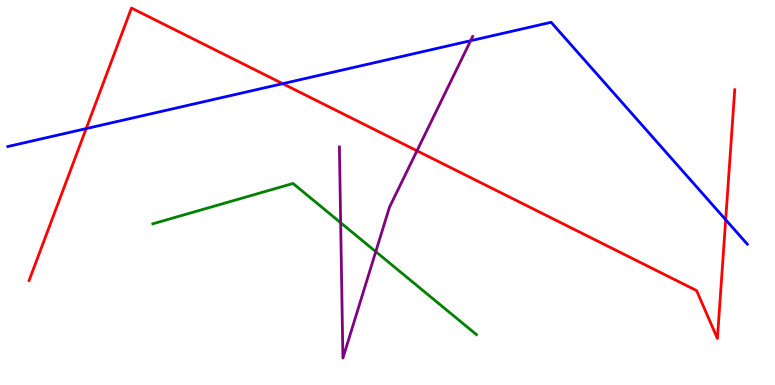[{'lines': ['blue', 'red'], 'intersections': [{'x': 1.11, 'y': 6.66}, {'x': 3.65, 'y': 7.83}, {'x': 9.36, 'y': 4.29}]}, {'lines': ['green', 'red'], 'intersections': []}, {'lines': ['purple', 'red'], 'intersections': [{'x': 5.38, 'y': 6.08}]}, {'lines': ['blue', 'green'], 'intersections': []}, {'lines': ['blue', 'purple'], 'intersections': [{'x': 6.07, 'y': 8.94}]}, {'lines': ['green', 'purple'], 'intersections': [{'x': 4.4, 'y': 4.22}, {'x': 4.85, 'y': 3.46}]}]